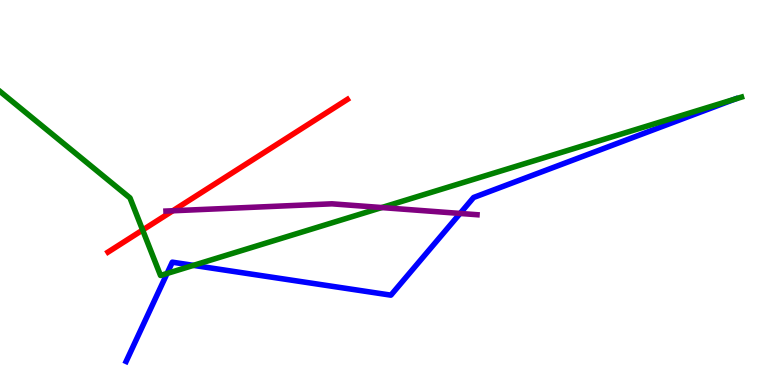[{'lines': ['blue', 'red'], 'intersections': []}, {'lines': ['green', 'red'], 'intersections': [{'x': 1.84, 'y': 4.03}]}, {'lines': ['purple', 'red'], 'intersections': [{'x': 2.23, 'y': 4.53}]}, {'lines': ['blue', 'green'], 'intersections': [{'x': 2.16, 'y': 2.9}, {'x': 2.5, 'y': 3.11}, {'x': 9.48, 'y': 7.42}]}, {'lines': ['blue', 'purple'], 'intersections': [{'x': 5.94, 'y': 4.46}]}, {'lines': ['green', 'purple'], 'intersections': [{'x': 4.93, 'y': 4.61}]}]